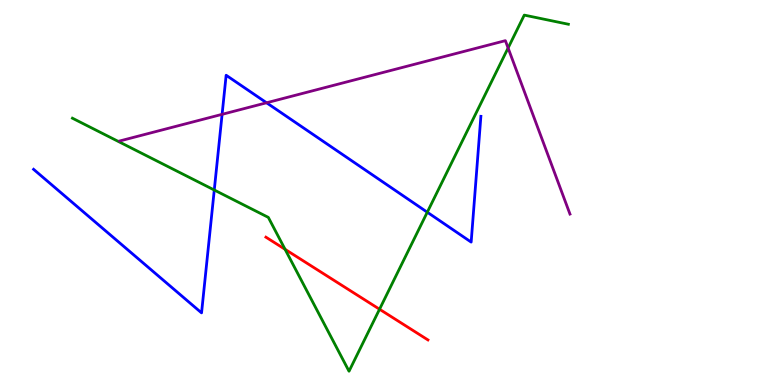[{'lines': ['blue', 'red'], 'intersections': []}, {'lines': ['green', 'red'], 'intersections': [{'x': 3.68, 'y': 3.52}, {'x': 4.9, 'y': 1.97}]}, {'lines': ['purple', 'red'], 'intersections': []}, {'lines': ['blue', 'green'], 'intersections': [{'x': 2.76, 'y': 5.06}, {'x': 5.51, 'y': 4.49}]}, {'lines': ['blue', 'purple'], 'intersections': [{'x': 2.87, 'y': 7.03}, {'x': 3.44, 'y': 7.33}]}, {'lines': ['green', 'purple'], 'intersections': [{'x': 6.56, 'y': 8.75}]}]